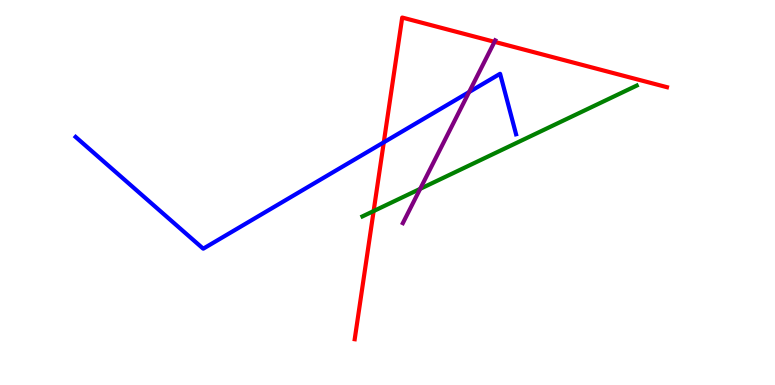[{'lines': ['blue', 'red'], 'intersections': [{'x': 4.95, 'y': 6.3}]}, {'lines': ['green', 'red'], 'intersections': [{'x': 4.82, 'y': 4.52}]}, {'lines': ['purple', 'red'], 'intersections': [{'x': 6.38, 'y': 8.91}]}, {'lines': ['blue', 'green'], 'intersections': []}, {'lines': ['blue', 'purple'], 'intersections': [{'x': 6.05, 'y': 7.61}]}, {'lines': ['green', 'purple'], 'intersections': [{'x': 5.42, 'y': 5.09}]}]